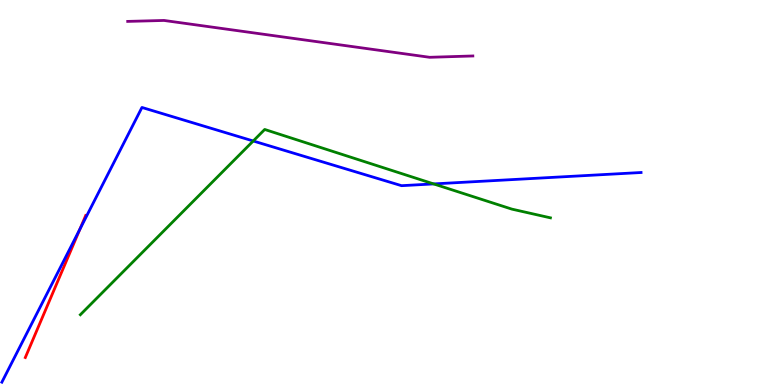[{'lines': ['blue', 'red'], 'intersections': [{'x': 1.03, 'y': 4.05}]}, {'lines': ['green', 'red'], 'intersections': []}, {'lines': ['purple', 'red'], 'intersections': []}, {'lines': ['blue', 'green'], 'intersections': [{'x': 3.27, 'y': 6.34}, {'x': 5.6, 'y': 5.22}]}, {'lines': ['blue', 'purple'], 'intersections': []}, {'lines': ['green', 'purple'], 'intersections': []}]